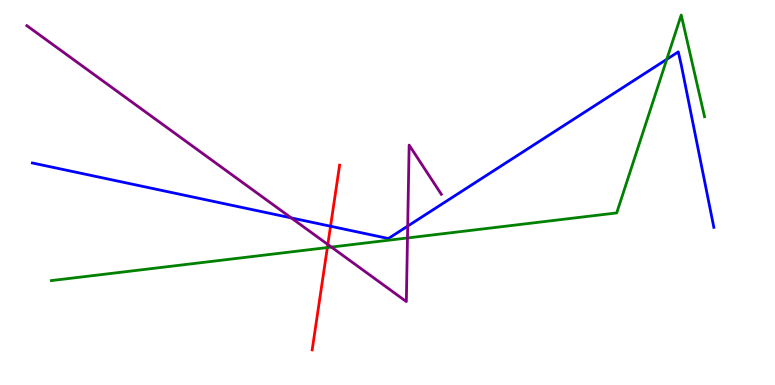[{'lines': ['blue', 'red'], 'intersections': [{'x': 4.26, 'y': 4.12}]}, {'lines': ['green', 'red'], 'intersections': [{'x': 4.22, 'y': 3.57}]}, {'lines': ['purple', 'red'], 'intersections': [{'x': 4.23, 'y': 3.65}]}, {'lines': ['blue', 'green'], 'intersections': [{'x': 8.6, 'y': 8.46}]}, {'lines': ['blue', 'purple'], 'intersections': [{'x': 3.76, 'y': 4.34}, {'x': 5.26, 'y': 4.13}]}, {'lines': ['green', 'purple'], 'intersections': [{'x': 4.28, 'y': 3.58}, {'x': 5.26, 'y': 3.82}]}]